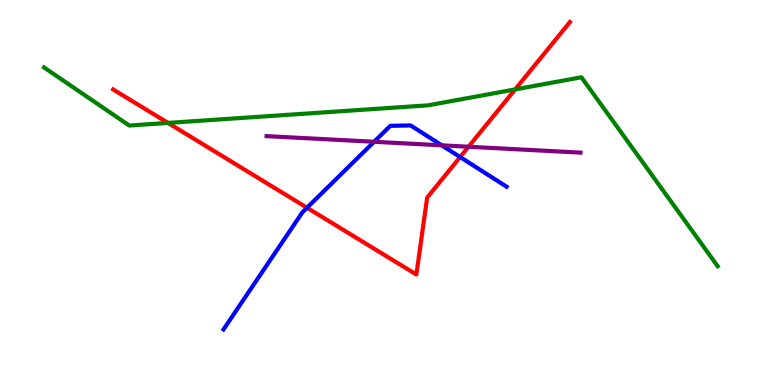[{'lines': ['blue', 'red'], 'intersections': [{'x': 3.96, 'y': 4.6}, {'x': 5.94, 'y': 5.92}]}, {'lines': ['green', 'red'], 'intersections': [{'x': 2.17, 'y': 6.81}, {'x': 6.65, 'y': 7.68}]}, {'lines': ['purple', 'red'], 'intersections': [{'x': 6.05, 'y': 6.19}]}, {'lines': ['blue', 'green'], 'intersections': []}, {'lines': ['blue', 'purple'], 'intersections': [{'x': 4.83, 'y': 6.32}, {'x': 5.7, 'y': 6.23}]}, {'lines': ['green', 'purple'], 'intersections': []}]